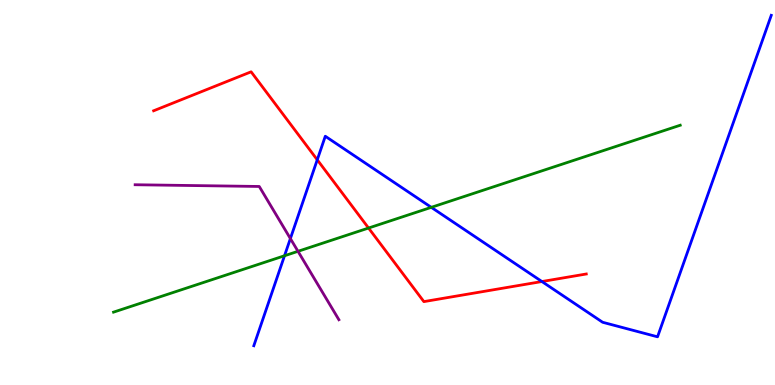[{'lines': ['blue', 'red'], 'intersections': [{'x': 4.09, 'y': 5.85}, {'x': 6.99, 'y': 2.69}]}, {'lines': ['green', 'red'], 'intersections': [{'x': 4.76, 'y': 4.08}]}, {'lines': ['purple', 'red'], 'intersections': []}, {'lines': ['blue', 'green'], 'intersections': [{'x': 3.67, 'y': 3.36}, {'x': 5.57, 'y': 4.61}]}, {'lines': ['blue', 'purple'], 'intersections': [{'x': 3.75, 'y': 3.8}]}, {'lines': ['green', 'purple'], 'intersections': [{'x': 3.85, 'y': 3.47}]}]